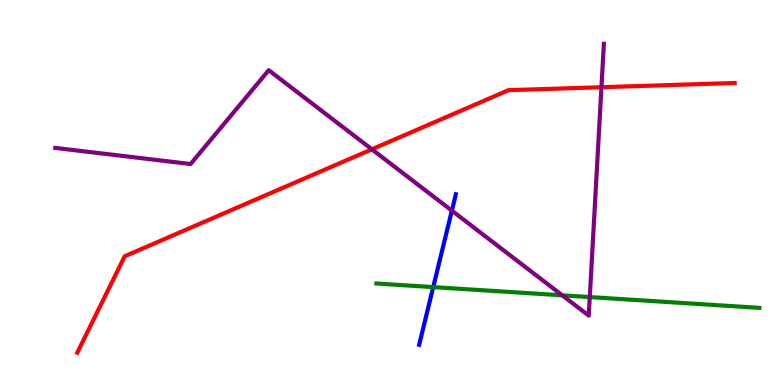[{'lines': ['blue', 'red'], 'intersections': []}, {'lines': ['green', 'red'], 'intersections': []}, {'lines': ['purple', 'red'], 'intersections': [{'x': 4.8, 'y': 6.12}, {'x': 7.76, 'y': 7.73}]}, {'lines': ['blue', 'green'], 'intersections': [{'x': 5.59, 'y': 2.54}]}, {'lines': ['blue', 'purple'], 'intersections': [{'x': 5.83, 'y': 4.53}]}, {'lines': ['green', 'purple'], 'intersections': [{'x': 7.25, 'y': 2.33}, {'x': 7.61, 'y': 2.28}]}]